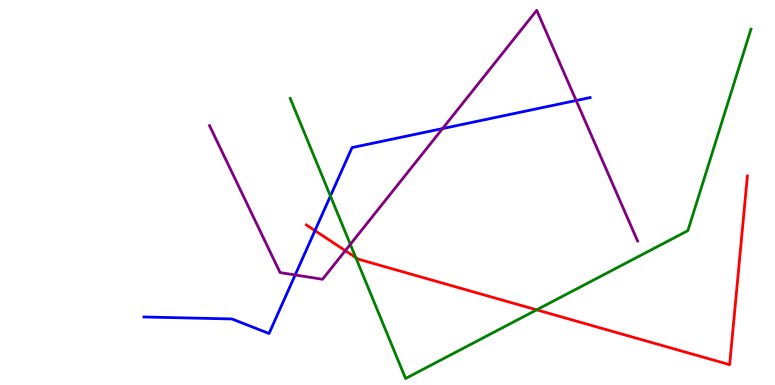[{'lines': ['blue', 'red'], 'intersections': [{'x': 4.06, 'y': 4.01}]}, {'lines': ['green', 'red'], 'intersections': [{'x': 4.59, 'y': 3.31}, {'x': 6.92, 'y': 1.95}]}, {'lines': ['purple', 'red'], 'intersections': [{'x': 4.46, 'y': 3.49}]}, {'lines': ['blue', 'green'], 'intersections': [{'x': 4.26, 'y': 4.91}]}, {'lines': ['blue', 'purple'], 'intersections': [{'x': 3.81, 'y': 2.86}, {'x': 5.71, 'y': 6.66}, {'x': 7.43, 'y': 7.39}]}, {'lines': ['green', 'purple'], 'intersections': [{'x': 4.52, 'y': 3.65}]}]